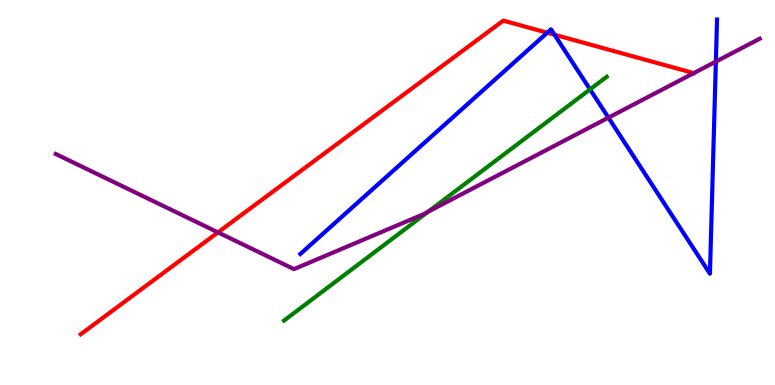[{'lines': ['blue', 'red'], 'intersections': [{'x': 7.06, 'y': 9.15}, {'x': 7.15, 'y': 9.1}]}, {'lines': ['green', 'red'], 'intersections': []}, {'lines': ['purple', 'red'], 'intersections': [{'x': 2.81, 'y': 3.96}]}, {'lines': ['blue', 'green'], 'intersections': [{'x': 7.61, 'y': 7.68}]}, {'lines': ['blue', 'purple'], 'intersections': [{'x': 7.85, 'y': 6.94}, {'x': 9.24, 'y': 8.4}]}, {'lines': ['green', 'purple'], 'intersections': [{'x': 5.52, 'y': 4.5}]}]